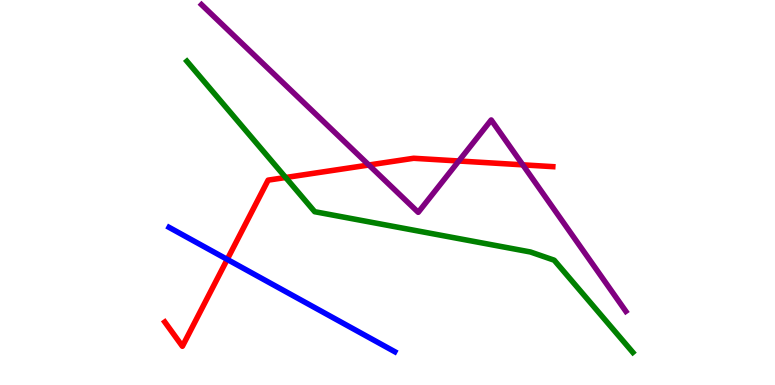[{'lines': ['blue', 'red'], 'intersections': [{'x': 2.93, 'y': 3.26}]}, {'lines': ['green', 'red'], 'intersections': [{'x': 3.69, 'y': 5.39}]}, {'lines': ['purple', 'red'], 'intersections': [{'x': 4.76, 'y': 5.71}, {'x': 5.92, 'y': 5.82}, {'x': 6.75, 'y': 5.72}]}, {'lines': ['blue', 'green'], 'intersections': []}, {'lines': ['blue', 'purple'], 'intersections': []}, {'lines': ['green', 'purple'], 'intersections': []}]